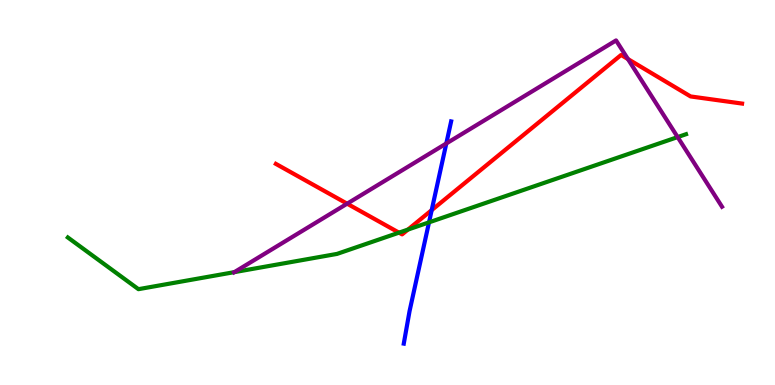[{'lines': ['blue', 'red'], 'intersections': [{'x': 5.57, 'y': 4.54}]}, {'lines': ['green', 'red'], 'intersections': [{'x': 5.15, 'y': 3.96}, {'x': 5.26, 'y': 4.04}]}, {'lines': ['purple', 'red'], 'intersections': [{'x': 4.48, 'y': 4.71}, {'x': 8.1, 'y': 8.47}]}, {'lines': ['blue', 'green'], 'intersections': [{'x': 5.54, 'y': 4.22}]}, {'lines': ['blue', 'purple'], 'intersections': [{'x': 5.76, 'y': 6.27}]}, {'lines': ['green', 'purple'], 'intersections': [{'x': 3.02, 'y': 2.93}, {'x': 8.74, 'y': 6.44}]}]